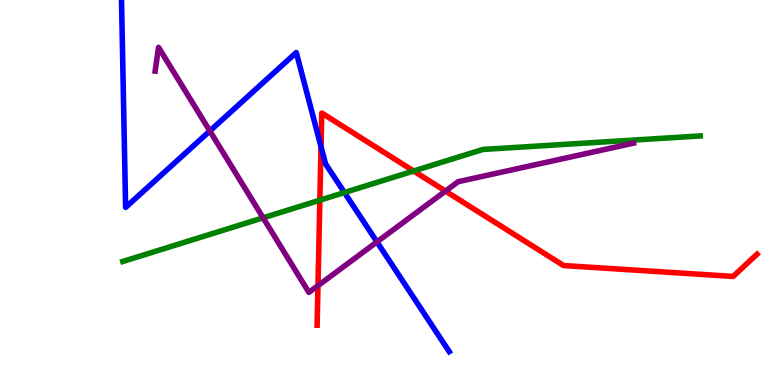[{'lines': ['blue', 'red'], 'intersections': [{'x': 4.14, 'y': 6.19}]}, {'lines': ['green', 'red'], 'intersections': [{'x': 4.13, 'y': 4.8}, {'x': 5.34, 'y': 5.56}]}, {'lines': ['purple', 'red'], 'intersections': [{'x': 4.1, 'y': 2.58}, {'x': 5.75, 'y': 5.04}]}, {'lines': ['blue', 'green'], 'intersections': [{'x': 4.44, 'y': 5.0}]}, {'lines': ['blue', 'purple'], 'intersections': [{'x': 2.71, 'y': 6.6}, {'x': 4.86, 'y': 3.72}]}, {'lines': ['green', 'purple'], 'intersections': [{'x': 3.4, 'y': 4.34}]}]